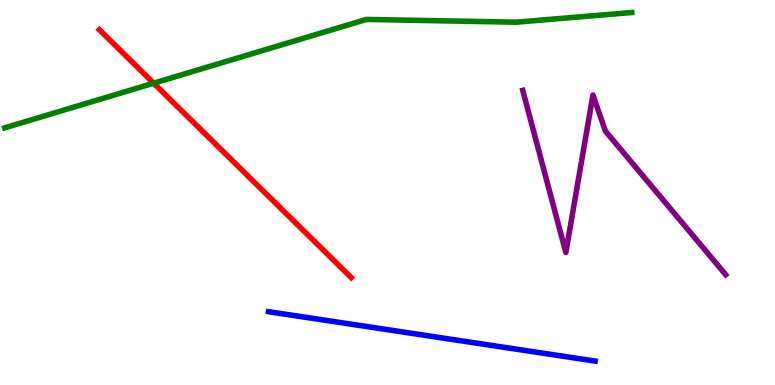[{'lines': ['blue', 'red'], 'intersections': []}, {'lines': ['green', 'red'], 'intersections': [{'x': 1.98, 'y': 7.84}]}, {'lines': ['purple', 'red'], 'intersections': []}, {'lines': ['blue', 'green'], 'intersections': []}, {'lines': ['blue', 'purple'], 'intersections': []}, {'lines': ['green', 'purple'], 'intersections': []}]